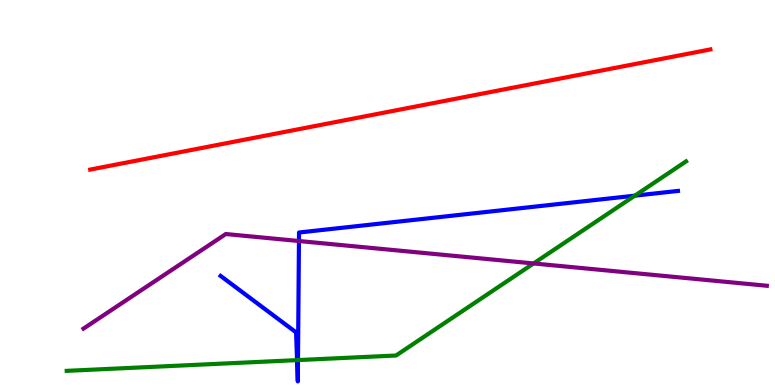[{'lines': ['blue', 'red'], 'intersections': []}, {'lines': ['green', 'red'], 'intersections': []}, {'lines': ['purple', 'red'], 'intersections': []}, {'lines': ['blue', 'green'], 'intersections': [{'x': 3.83, 'y': 0.646}, {'x': 3.85, 'y': 0.647}, {'x': 8.19, 'y': 4.92}]}, {'lines': ['blue', 'purple'], 'intersections': [{'x': 3.86, 'y': 3.74}]}, {'lines': ['green', 'purple'], 'intersections': [{'x': 6.88, 'y': 3.16}]}]